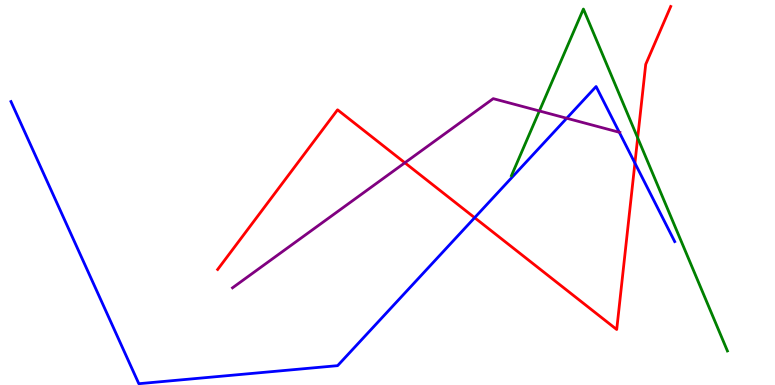[{'lines': ['blue', 'red'], 'intersections': [{'x': 6.12, 'y': 4.35}, {'x': 8.19, 'y': 5.76}]}, {'lines': ['green', 'red'], 'intersections': [{'x': 8.23, 'y': 6.42}]}, {'lines': ['purple', 'red'], 'intersections': [{'x': 5.22, 'y': 5.77}]}, {'lines': ['blue', 'green'], 'intersections': []}, {'lines': ['blue', 'purple'], 'intersections': [{'x': 7.31, 'y': 6.93}, {'x': 7.99, 'y': 6.56}]}, {'lines': ['green', 'purple'], 'intersections': [{'x': 6.96, 'y': 7.12}]}]